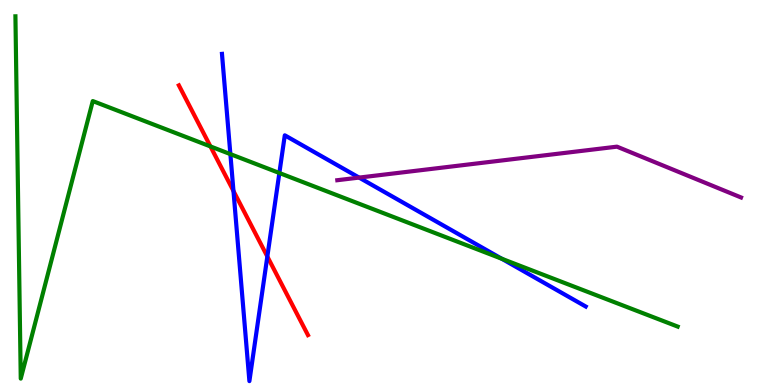[{'lines': ['blue', 'red'], 'intersections': [{'x': 3.01, 'y': 5.04}, {'x': 3.45, 'y': 3.34}]}, {'lines': ['green', 'red'], 'intersections': [{'x': 2.72, 'y': 6.2}]}, {'lines': ['purple', 'red'], 'intersections': []}, {'lines': ['blue', 'green'], 'intersections': [{'x': 2.97, 'y': 6.0}, {'x': 3.6, 'y': 5.51}, {'x': 6.48, 'y': 3.28}]}, {'lines': ['blue', 'purple'], 'intersections': [{'x': 4.63, 'y': 5.39}]}, {'lines': ['green', 'purple'], 'intersections': []}]